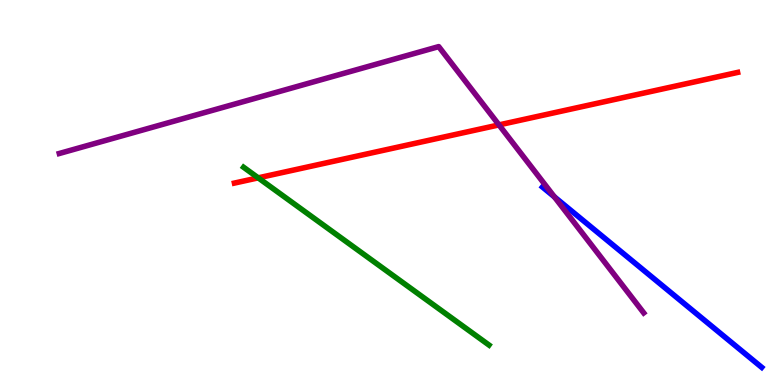[{'lines': ['blue', 'red'], 'intersections': []}, {'lines': ['green', 'red'], 'intersections': [{'x': 3.33, 'y': 5.38}]}, {'lines': ['purple', 'red'], 'intersections': [{'x': 6.44, 'y': 6.76}]}, {'lines': ['blue', 'green'], 'intersections': []}, {'lines': ['blue', 'purple'], 'intersections': [{'x': 7.15, 'y': 4.89}]}, {'lines': ['green', 'purple'], 'intersections': []}]